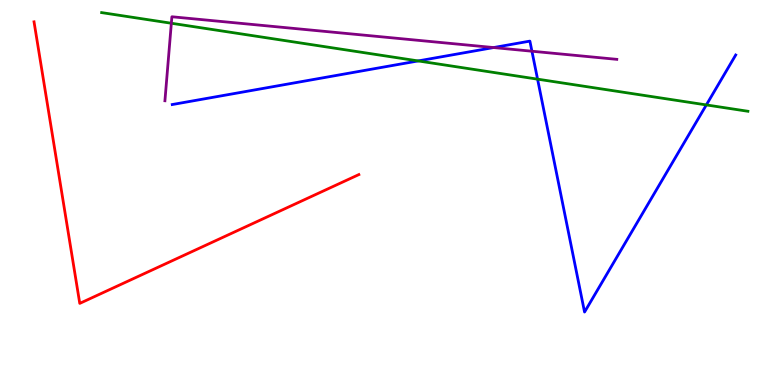[{'lines': ['blue', 'red'], 'intersections': []}, {'lines': ['green', 'red'], 'intersections': []}, {'lines': ['purple', 'red'], 'intersections': []}, {'lines': ['blue', 'green'], 'intersections': [{'x': 5.4, 'y': 8.42}, {'x': 6.94, 'y': 7.94}, {'x': 9.11, 'y': 7.27}]}, {'lines': ['blue', 'purple'], 'intersections': [{'x': 6.37, 'y': 8.76}, {'x': 6.86, 'y': 8.67}]}, {'lines': ['green', 'purple'], 'intersections': [{'x': 2.21, 'y': 9.4}]}]